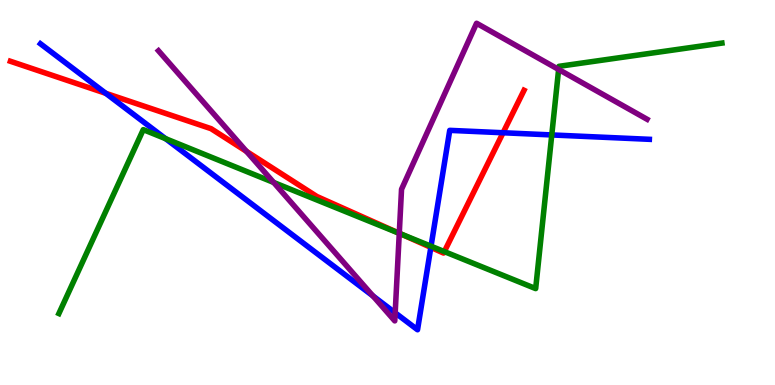[{'lines': ['blue', 'red'], 'intersections': [{'x': 1.36, 'y': 7.58}, {'x': 5.56, 'y': 3.58}, {'x': 6.49, 'y': 6.55}]}, {'lines': ['green', 'red'], 'intersections': [{'x': 5.17, 'y': 3.92}, {'x': 5.73, 'y': 3.47}]}, {'lines': ['purple', 'red'], 'intersections': [{'x': 3.18, 'y': 6.07}, {'x': 5.15, 'y': 3.94}]}, {'lines': ['blue', 'green'], 'intersections': [{'x': 2.14, 'y': 6.4}, {'x': 5.56, 'y': 3.61}, {'x': 7.12, 'y': 6.5}]}, {'lines': ['blue', 'purple'], 'intersections': [{'x': 4.81, 'y': 2.31}, {'x': 5.1, 'y': 1.88}]}, {'lines': ['green', 'purple'], 'intersections': [{'x': 3.53, 'y': 5.26}, {'x': 5.15, 'y': 3.94}, {'x': 7.21, 'y': 8.2}]}]